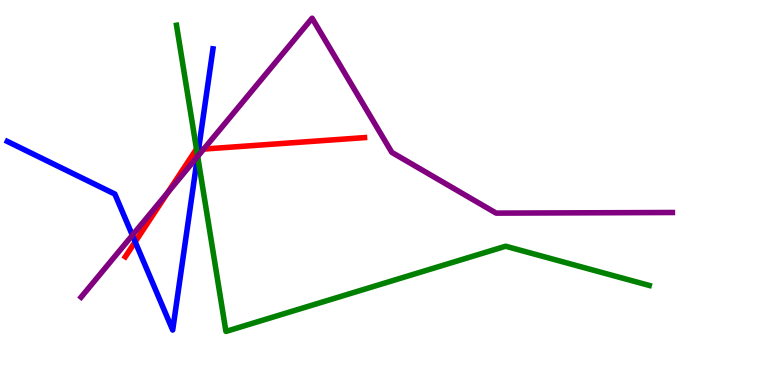[{'lines': ['blue', 'red'], 'intersections': [{'x': 1.74, 'y': 3.72}, {'x': 2.56, 'y': 6.12}]}, {'lines': ['green', 'red'], 'intersections': [{'x': 2.54, 'y': 6.11}]}, {'lines': ['purple', 'red'], 'intersections': [{'x': 2.16, 'y': 5.0}, {'x': 2.63, 'y': 6.13}]}, {'lines': ['blue', 'green'], 'intersections': [{'x': 2.55, 'y': 5.95}]}, {'lines': ['blue', 'purple'], 'intersections': [{'x': 1.71, 'y': 3.89}, {'x': 2.55, 'y': 5.93}]}, {'lines': ['green', 'purple'], 'intersections': [{'x': 2.55, 'y': 5.94}]}]